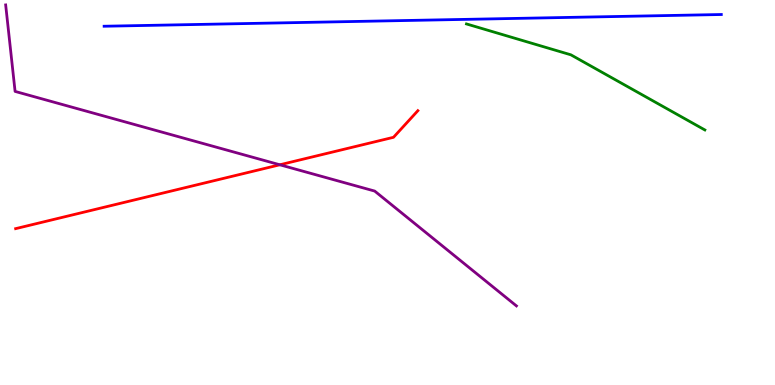[{'lines': ['blue', 'red'], 'intersections': []}, {'lines': ['green', 'red'], 'intersections': []}, {'lines': ['purple', 'red'], 'intersections': [{'x': 3.61, 'y': 5.72}]}, {'lines': ['blue', 'green'], 'intersections': []}, {'lines': ['blue', 'purple'], 'intersections': []}, {'lines': ['green', 'purple'], 'intersections': []}]